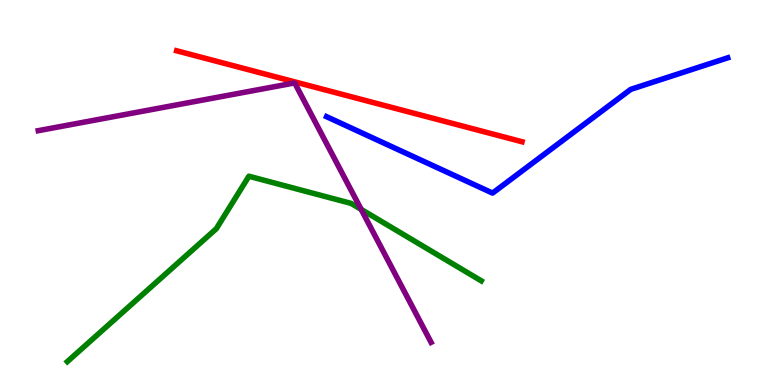[{'lines': ['blue', 'red'], 'intersections': []}, {'lines': ['green', 'red'], 'intersections': []}, {'lines': ['purple', 'red'], 'intersections': []}, {'lines': ['blue', 'green'], 'intersections': []}, {'lines': ['blue', 'purple'], 'intersections': []}, {'lines': ['green', 'purple'], 'intersections': [{'x': 4.66, 'y': 4.56}]}]